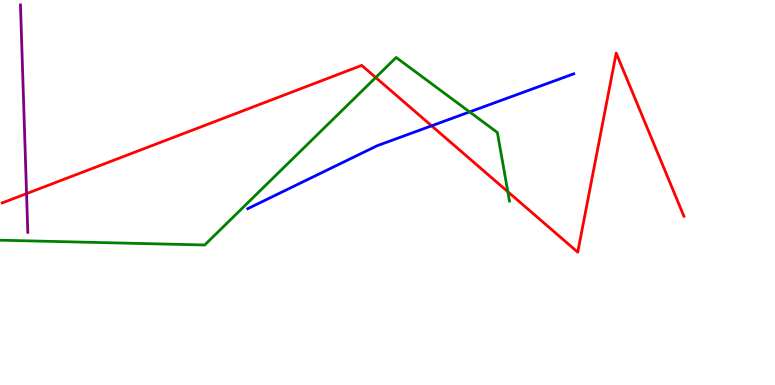[{'lines': ['blue', 'red'], 'intersections': [{'x': 5.57, 'y': 6.73}]}, {'lines': ['green', 'red'], 'intersections': [{'x': 4.85, 'y': 7.99}, {'x': 6.55, 'y': 5.02}]}, {'lines': ['purple', 'red'], 'intersections': [{'x': 0.343, 'y': 4.97}]}, {'lines': ['blue', 'green'], 'intersections': [{'x': 6.06, 'y': 7.09}]}, {'lines': ['blue', 'purple'], 'intersections': []}, {'lines': ['green', 'purple'], 'intersections': []}]